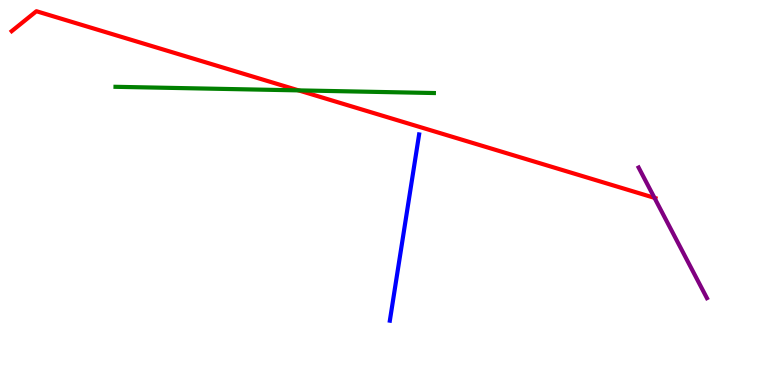[{'lines': ['blue', 'red'], 'intersections': []}, {'lines': ['green', 'red'], 'intersections': [{'x': 3.85, 'y': 7.65}]}, {'lines': ['purple', 'red'], 'intersections': [{'x': 8.44, 'y': 4.86}]}, {'lines': ['blue', 'green'], 'intersections': []}, {'lines': ['blue', 'purple'], 'intersections': []}, {'lines': ['green', 'purple'], 'intersections': []}]